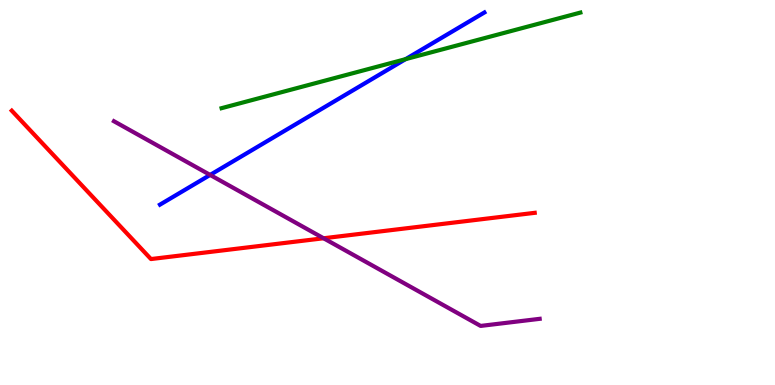[{'lines': ['blue', 'red'], 'intersections': []}, {'lines': ['green', 'red'], 'intersections': []}, {'lines': ['purple', 'red'], 'intersections': [{'x': 4.18, 'y': 3.81}]}, {'lines': ['blue', 'green'], 'intersections': [{'x': 5.23, 'y': 8.46}]}, {'lines': ['blue', 'purple'], 'intersections': [{'x': 2.71, 'y': 5.46}]}, {'lines': ['green', 'purple'], 'intersections': []}]